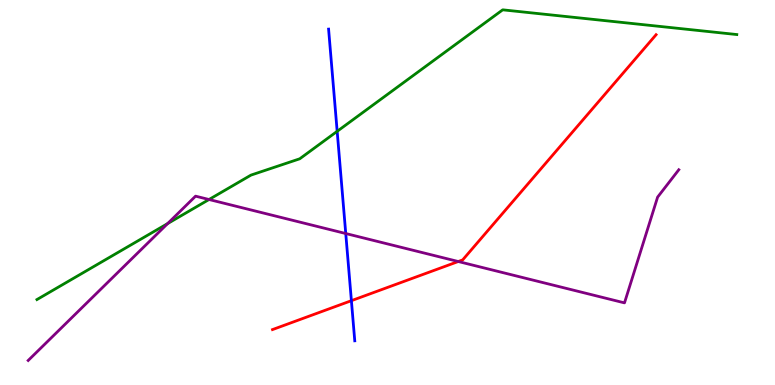[{'lines': ['blue', 'red'], 'intersections': [{'x': 4.53, 'y': 2.19}]}, {'lines': ['green', 'red'], 'intersections': []}, {'lines': ['purple', 'red'], 'intersections': [{'x': 5.91, 'y': 3.21}]}, {'lines': ['blue', 'green'], 'intersections': [{'x': 4.35, 'y': 6.59}]}, {'lines': ['blue', 'purple'], 'intersections': [{'x': 4.46, 'y': 3.93}]}, {'lines': ['green', 'purple'], 'intersections': [{'x': 2.16, 'y': 4.19}, {'x': 2.7, 'y': 4.82}]}]